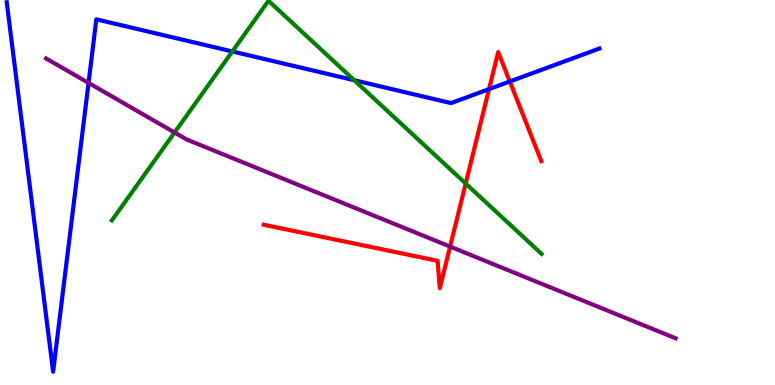[{'lines': ['blue', 'red'], 'intersections': [{'x': 6.31, 'y': 7.69}, {'x': 6.58, 'y': 7.88}]}, {'lines': ['green', 'red'], 'intersections': [{'x': 6.01, 'y': 5.23}]}, {'lines': ['purple', 'red'], 'intersections': [{'x': 5.81, 'y': 3.6}]}, {'lines': ['blue', 'green'], 'intersections': [{'x': 3.0, 'y': 8.66}, {'x': 4.57, 'y': 7.92}]}, {'lines': ['blue', 'purple'], 'intersections': [{'x': 1.14, 'y': 7.85}]}, {'lines': ['green', 'purple'], 'intersections': [{'x': 2.25, 'y': 6.56}]}]